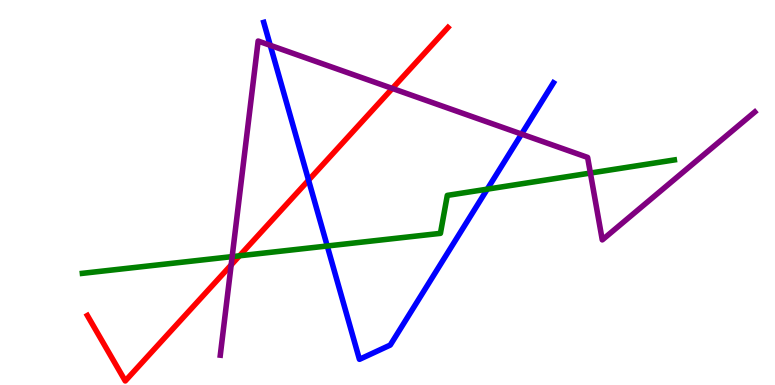[{'lines': ['blue', 'red'], 'intersections': [{'x': 3.98, 'y': 5.32}]}, {'lines': ['green', 'red'], 'intersections': [{'x': 3.09, 'y': 3.36}]}, {'lines': ['purple', 'red'], 'intersections': [{'x': 2.98, 'y': 3.12}, {'x': 5.06, 'y': 7.7}]}, {'lines': ['blue', 'green'], 'intersections': [{'x': 4.22, 'y': 3.61}, {'x': 6.29, 'y': 5.09}]}, {'lines': ['blue', 'purple'], 'intersections': [{'x': 3.49, 'y': 8.82}, {'x': 6.73, 'y': 6.52}]}, {'lines': ['green', 'purple'], 'intersections': [{'x': 3.0, 'y': 3.33}, {'x': 7.62, 'y': 5.51}]}]